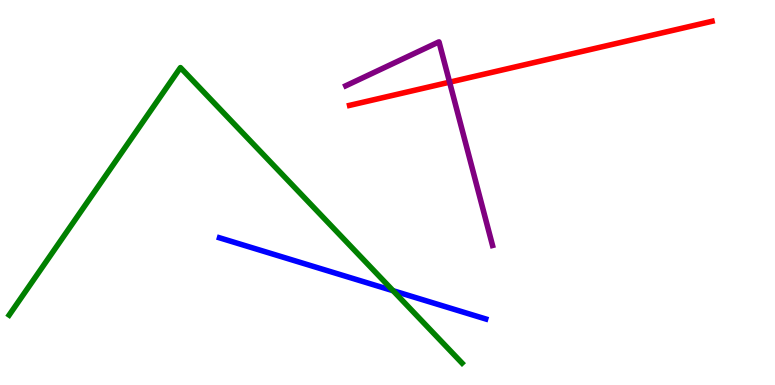[{'lines': ['blue', 'red'], 'intersections': []}, {'lines': ['green', 'red'], 'intersections': []}, {'lines': ['purple', 'red'], 'intersections': [{'x': 5.8, 'y': 7.87}]}, {'lines': ['blue', 'green'], 'intersections': [{'x': 5.07, 'y': 2.45}]}, {'lines': ['blue', 'purple'], 'intersections': []}, {'lines': ['green', 'purple'], 'intersections': []}]